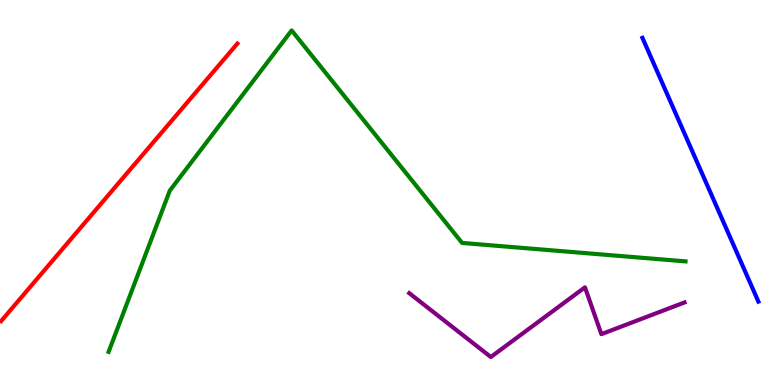[{'lines': ['blue', 'red'], 'intersections': []}, {'lines': ['green', 'red'], 'intersections': []}, {'lines': ['purple', 'red'], 'intersections': []}, {'lines': ['blue', 'green'], 'intersections': []}, {'lines': ['blue', 'purple'], 'intersections': []}, {'lines': ['green', 'purple'], 'intersections': []}]